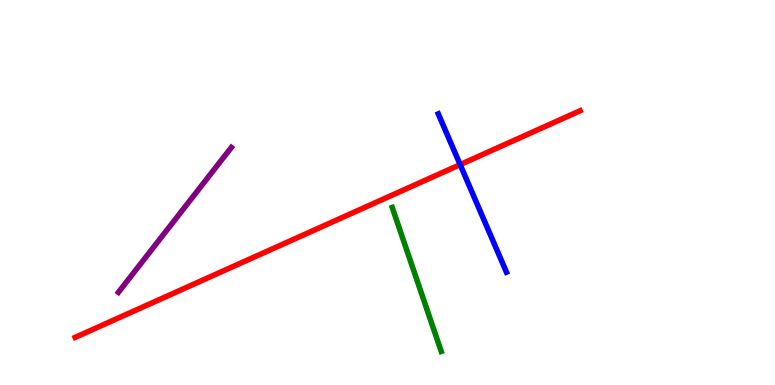[{'lines': ['blue', 'red'], 'intersections': [{'x': 5.94, 'y': 5.72}]}, {'lines': ['green', 'red'], 'intersections': []}, {'lines': ['purple', 'red'], 'intersections': []}, {'lines': ['blue', 'green'], 'intersections': []}, {'lines': ['blue', 'purple'], 'intersections': []}, {'lines': ['green', 'purple'], 'intersections': []}]